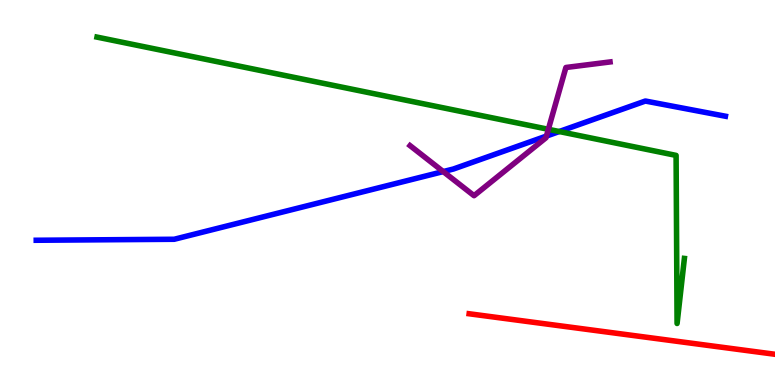[{'lines': ['blue', 'red'], 'intersections': []}, {'lines': ['green', 'red'], 'intersections': []}, {'lines': ['purple', 'red'], 'intersections': []}, {'lines': ['blue', 'green'], 'intersections': [{'x': 7.22, 'y': 6.58}]}, {'lines': ['blue', 'purple'], 'intersections': [{'x': 5.72, 'y': 5.54}, {'x': 7.05, 'y': 6.47}]}, {'lines': ['green', 'purple'], 'intersections': [{'x': 7.08, 'y': 6.64}]}]